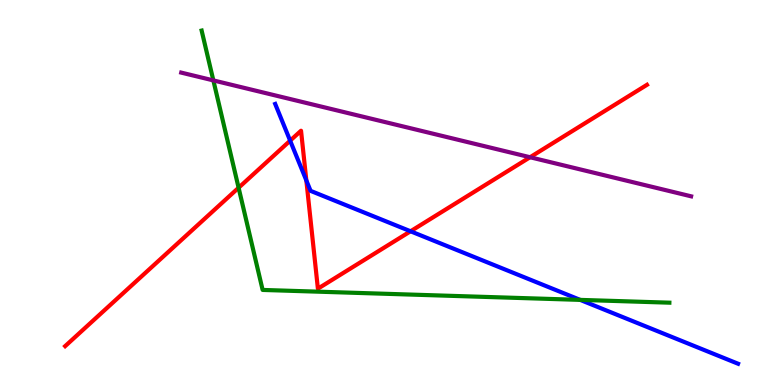[{'lines': ['blue', 'red'], 'intersections': [{'x': 3.74, 'y': 6.35}, {'x': 3.95, 'y': 5.31}, {'x': 5.3, 'y': 3.99}]}, {'lines': ['green', 'red'], 'intersections': [{'x': 3.08, 'y': 5.12}]}, {'lines': ['purple', 'red'], 'intersections': [{'x': 6.84, 'y': 5.92}]}, {'lines': ['blue', 'green'], 'intersections': [{'x': 7.49, 'y': 2.21}]}, {'lines': ['blue', 'purple'], 'intersections': []}, {'lines': ['green', 'purple'], 'intersections': [{'x': 2.75, 'y': 7.91}]}]